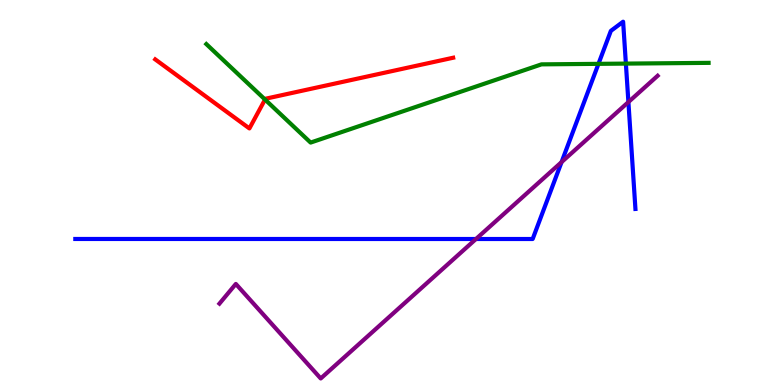[{'lines': ['blue', 'red'], 'intersections': []}, {'lines': ['green', 'red'], 'intersections': [{'x': 3.42, 'y': 7.41}]}, {'lines': ['purple', 'red'], 'intersections': []}, {'lines': ['blue', 'green'], 'intersections': [{'x': 7.72, 'y': 8.34}, {'x': 8.08, 'y': 8.35}]}, {'lines': ['blue', 'purple'], 'intersections': [{'x': 6.14, 'y': 3.79}, {'x': 7.25, 'y': 5.79}, {'x': 8.11, 'y': 7.35}]}, {'lines': ['green', 'purple'], 'intersections': []}]